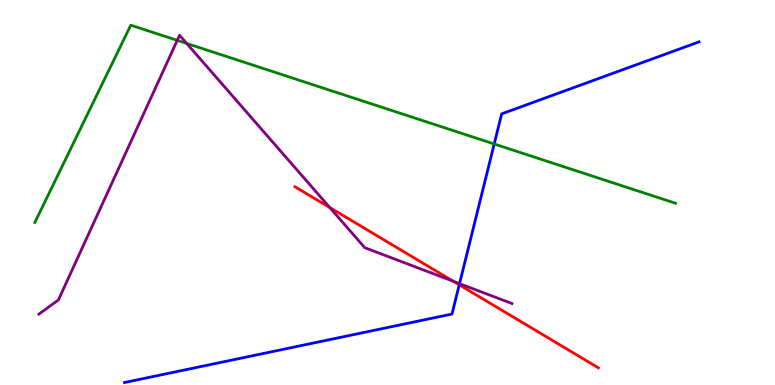[{'lines': ['blue', 'red'], 'intersections': [{'x': 5.93, 'y': 2.6}]}, {'lines': ['green', 'red'], 'intersections': []}, {'lines': ['purple', 'red'], 'intersections': [{'x': 4.26, 'y': 4.61}, {'x': 5.85, 'y': 2.69}]}, {'lines': ['blue', 'green'], 'intersections': [{'x': 6.38, 'y': 6.26}]}, {'lines': ['blue', 'purple'], 'intersections': [{'x': 5.93, 'y': 2.63}]}, {'lines': ['green', 'purple'], 'intersections': [{'x': 2.29, 'y': 8.95}, {'x': 2.41, 'y': 8.87}]}]